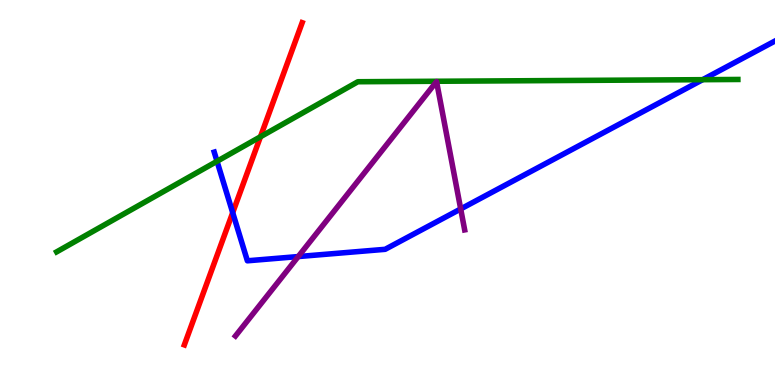[{'lines': ['blue', 'red'], 'intersections': [{'x': 3.0, 'y': 4.48}]}, {'lines': ['green', 'red'], 'intersections': [{'x': 3.36, 'y': 6.45}]}, {'lines': ['purple', 'red'], 'intersections': []}, {'lines': ['blue', 'green'], 'intersections': [{'x': 2.8, 'y': 5.81}, {'x': 9.07, 'y': 7.93}]}, {'lines': ['blue', 'purple'], 'intersections': [{'x': 3.85, 'y': 3.34}, {'x': 5.94, 'y': 4.57}]}, {'lines': ['green', 'purple'], 'intersections': []}]